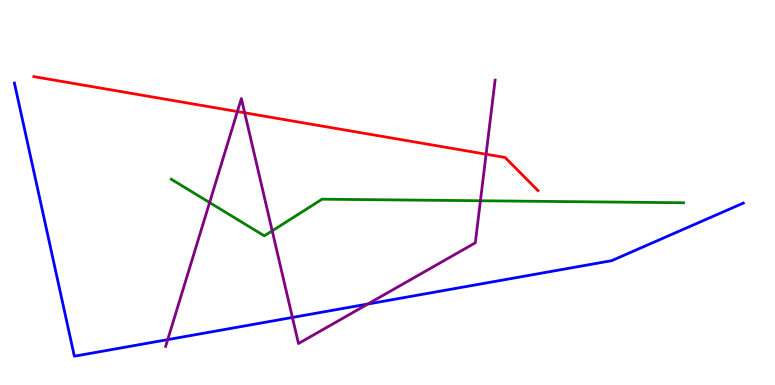[{'lines': ['blue', 'red'], 'intersections': []}, {'lines': ['green', 'red'], 'intersections': []}, {'lines': ['purple', 'red'], 'intersections': [{'x': 3.06, 'y': 7.1}, {'x': 3.16, 'y': 7.07}, {'x': 6.27, 'y': 5.99}]}, {'lines': ['blue', 'green'], 'intersections': []}, {'lines': ['blue', 'purple'], 'intersections': [{'x': 2.16, 'y': 1.18}, {'x': 3.77, 'y': 1.75}, {'x': 4.75, 'y': 2.1}]}, {'lines': ['green', 'purple'], 'intersections': [{'x': 2.7, 'y': 4.74}, {'x': 3.51, 'y': 4.0}, {'x': 6.2, 'y': 4.79}]}]